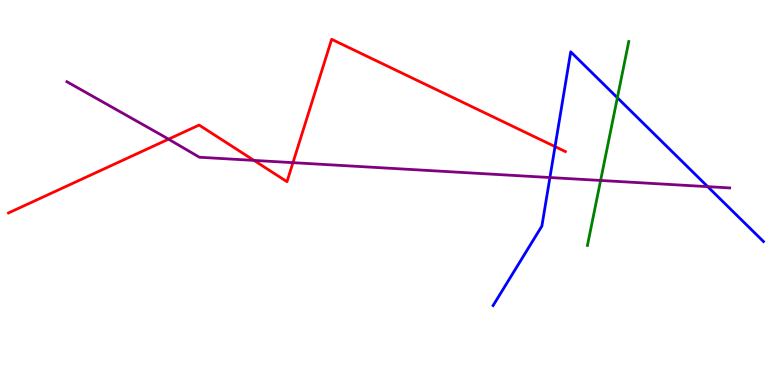[{'lines': ['blue', 'red'], 'intersections': [{'x': 7.16, 'y': 6.19}]}, {'lines': ['green', 'red'], 'intersections': []}, {'lines': ['purple', 'red'], 'intersections': [{'x': 2.17, 'y': 6.39}, {'x': 3.28, 'y': 5.83}, {'x': 3.78, 'y': 5.78}]}, {'lines': ['blue', 'green'], 'intersections': [{'x': 7.97, 'y': 7.46}]}, {'lines': ['blue', 'purple'], 'intersections': [{'x': 7.1, 'y': 5.39}, {'x': 9.13, 'y': 5.15}]}, {'lines': ['green', 'purple'], 'intersections': [{'x': 7.75, 'y': 5.31}]}]